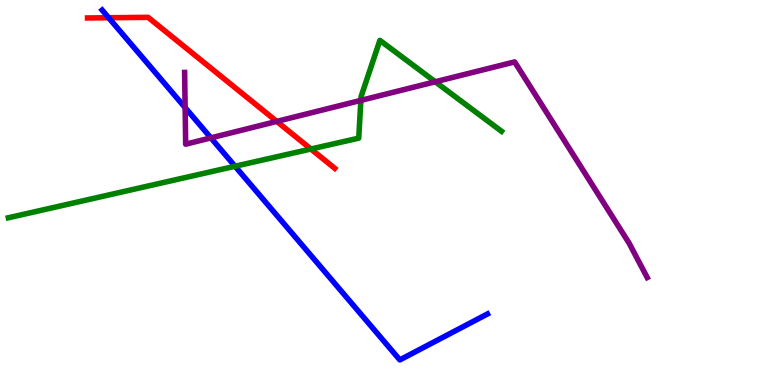[{'lines': ['blue', 'red'], 'intersections': [{'x': 1.4, 'y': 9.54}]}, {'lines': ['green', 'red'], 'intersections': [{'x': 4.01, 'y': 6.13}]}, {'lines': ['purple', 'red'], 'intersections': [{'x': 3.57, 'y': 6.85}]}, {'lines': ['blue', 'green'], 'intersections': [{'x': 3.03, 'y': 5.68}]}, {'lines': ['blue', 'purple'], 'intersections': [{'x': 2.39, 'y': 7.2}, {'x': 2.72, 'y': 6.42}]}, {'lines': ['green', 'purple'], 'intersections': [{'x': 4.66, 'y': 7.39}, {'x': 5.62, 'y': 7.88}]}]